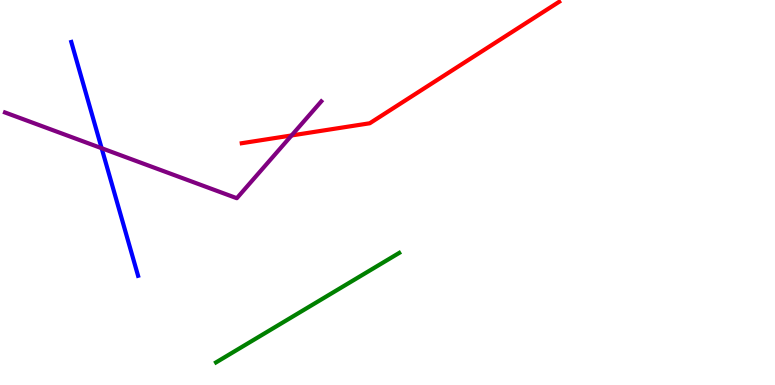[{'lines': ['blue', 'red'], 'intersections': []}, {'lines': ['green', 'red'], 'intersections': []}, {'lines': ['purple', 'red'], 'intersections': [{'x': 3.76, 'y': 6.48}]}, {'lines': ['blue', 'green'], 'intersections': []}, {'lines': ['blue', 'purple'], 'intersections': [{'x': 1.31, 'y': 6.15}]}, {'lines': ['green', 'purple'], 'intersections': []}]